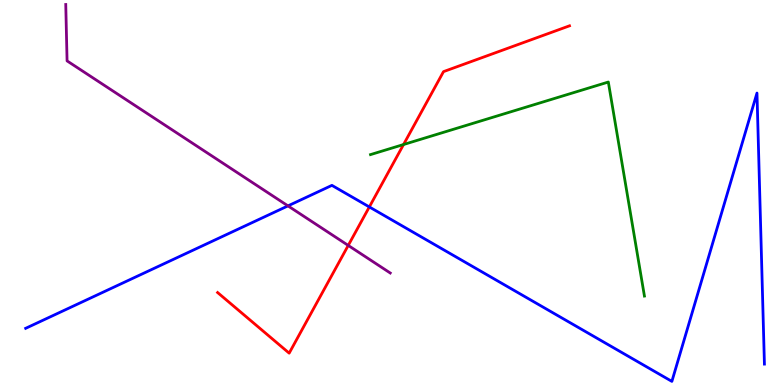[{'lines': ['blue', 'red'], 'intersections': [{'x': 4.77, 'y': 4.62}]}, {'lines': ['green', 'red'], 'intersections': [{'x': 5.21, 'y': 6.25}]}, {'lines': ['purple', 'red'], 'intersections': [{'x': 4.49, 'y': 3.63}]}, {'lines': ['blue', 'green'], 'intersections': []}, {'lines': ['blue', 'purple'], 'intersections': [{'x': 3.72, 'y': 4.65}]}, {'lines': ['green', 'purple'], 'intersections': []}]